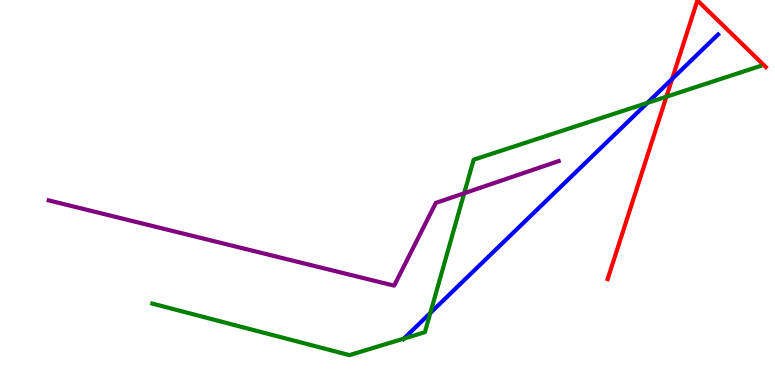[{'lines': ['blue', 'red'], 'intersections': [{'x': 8.67, 'y': 7.95}]}, {'lines': ['green', 'red'], 'intersections': [{'x': 8.6, 'y': 7.49}]}, {'lines': ['purple', 'red'], 'intersections': []}, {'lines': ['blue', 'green'], 'intersections': [{'x': 5.21, 'y': 1.21}, {'x': 5.55, 'y': 1.87}, {'x': 8.35, 'y': 7.33}]}, {'lines': ['blue', 'purple'], 'intersections': []}, {'lines': ['green', 'purple'], 'intersections': [{'x': 5.99, 'y': 4.98}]}]